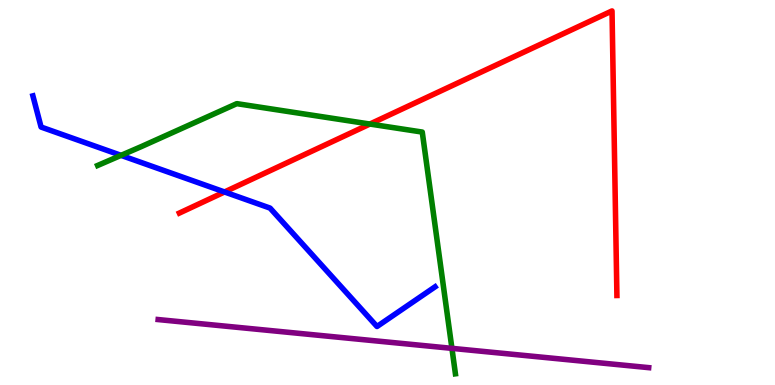[{'lines': ['blue', 'red'], 'intersections': [{'x': 2.9, 'y': 5.01}]}, {'lines': ['green', 'red'], 'intersections': [{'x': 4.77, 'y': 6.78}]}, {'lines': ['purple', 'red'], 'intersections': []}, {'lines': ['blue', 'green'], 'intersections': [{'x': 1.56, 'y': 5.96}]}, {'lines': ['blue', 'purple'], 'intersections': []}, {'lines': ['green', 'purple'], 'intersections': [{'x': 5.83, 'y': 0.952}]}]